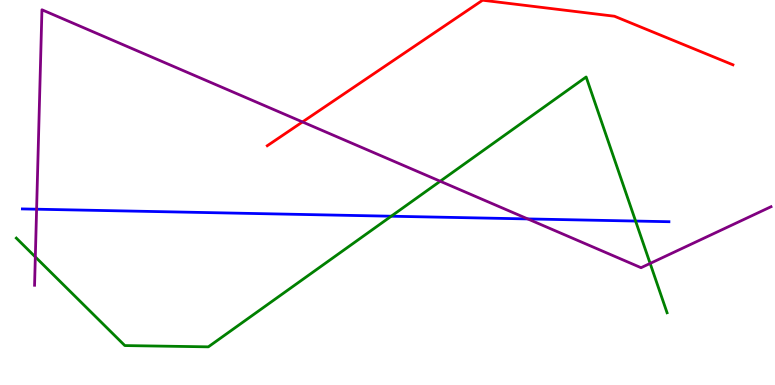[{'lines': ['blue', 'red'], 'intersections': []}, {'lines': ['green', 'red'], 'intersections': []}, {'lines': ['purple', 'red'], 'intersections': [{'x': 3.9, 'y': 6.83}]}, {'lines': ['blue', 'green'], 'intersections': [{'x': 5.05, 'y': 4.38}, {'x': 8.2, 'y': 4.26}]}, {'lines': ['blue', 'purple'], 'intersections': [{'x': 0.472, 'y': 4.57}, {'x': 6.81, 'y': 4.31}]}, {'lines': ['green', 'purple'], 'intersections': [{'x': 0.456, 'y': 3.33}, {'x': 5.68, 'y': 5.29}, {'x': 8.39, 'y': 3.16}]}]